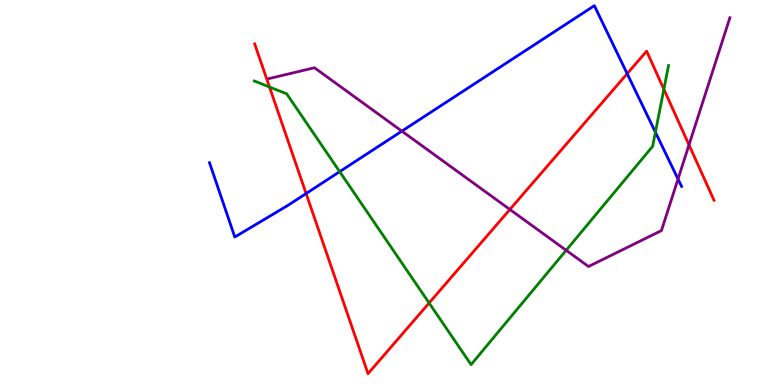[{'lines': ['blue', 'red'], 'intersections': [{'x': 3.95, 'y': 4.97}, {'x': 8.09, 'y': 8.09}]}, {'lines': ['green', 'red'], 'intersections': [{'x': 3.48, 'y': 7.74}, {'x': 5.54, 'y': 2.13}, {'x': 8.57, 'y': 7.68}]}, {'lines': ['purple', 'red'], 'intersections': [{'x': 6.58, 'y': 4.56}, {'x': 8.89, 'y': 6.24}]}, {'lines': ['blue', 'green'], 'intersections': [{'x': 4.38, 'y': 5.54}, {'x': 8.46, 'y': 6.57}]}, {'lines': ['blue', 'purple'], 'intersections': [{'x': 5.19, 'y': 6.59}, {'x': 8.75, 'y': 5.35}]}, {'lines': ['green', 'purple'], 'intersections': [{'x': 7.31, 'y': 3.5}]}]